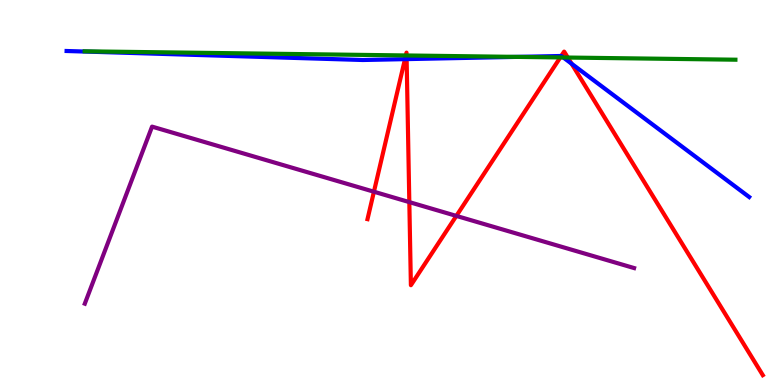[{'lines': ['blue', 'red'], 'intersections': [{'x': 5.23, 'y': 8.46}, {'x': 5.25, 'y': 8.46}, {'x': 7.24, 'y': 8.55}, {'x': 7.38, 'y': 8.35}]}, {'lines': ['green', 'red'], 'intersections': [{'x': 5.24, 'y': 8.56}, {'x': 5.25, 'y': 8.56}, {'x': 7.23, 'y': 8.51}, {'x': 7.33, 'y': 8.51}]}, {'lines': ['purple', 'red'], 'intersections': [{'x': 4.82, 'y': 5.02}, {'x': 5.28, 'y': 4.75}, {'x': 5.89, 'y': 4.39}]}, {'lines': ['blue', 'green'], 'intersections': [{'x': 6.67, 'y': 8.52}, {'x': 7.27, 'y': 8.51}]}, {'lines': ['blue', 'purple'], 'intersections': []}, {'lines': ['green', 'purple'], 'intersections': []}]